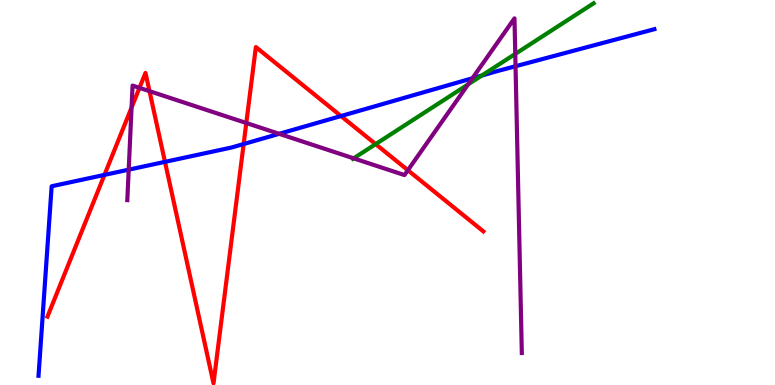[{'lines': ['blue', 'red'], 'intersections': [{'x': 1.35, 'y': 5.46}, {'x': 2.13, 'y': 5.8}, {'x': 3.14, 'y': 6.26}, {'x': 4.4, 'y': 6.99}]}, {'lines': ['green', 'red'], 'intersections': [{'x': 4.85, 'y': 6.26}]}, {'lines': ['purple', 'red'], 'intersections': [{'x': 1.7, 'y': 7.21}, {'x': 1.8, 'y': 7.72}, {'x': 1.93, 'y': 7.63}, {'x': 3.18, 'y': 6.81}, {'x': 5.26, 'y': 5.58}]}, {'lines': ['blue', 'green'], 'intersections': [{'x': 6.22, 'y': 8.04}]}, {'lines': ['blue', 'purple'], 'intersections': [{'x': 1.66, 'y': 5.59}, {'x': 3.6, 'y': 6.52}, {'x': 6.1, 'y': 7.97}, {'x': 6.65, 'y': 8.28}]}, {'lines': ['green', 'purple'], 'intersections': [{'x': 4.56, 'y': 5.89}, {'x': 6.04, 'y': 7.81}, {'x': 6.65, 'y': 8.6}]}]